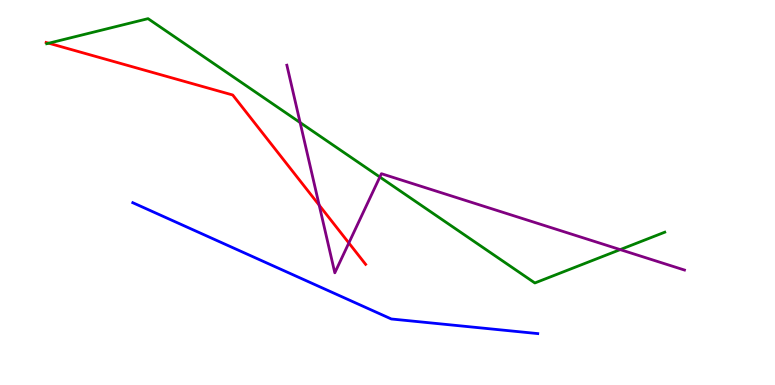[{'lines': ['blue', 'red'], 'intersections': []}, {'lines': ['green', 'red'], 'intersections': [{'x': 0.629, 'y': 8.88}]}, {'lines': ['purple', 'red'], 'intersections': [{'x': 4.12, 'y': 4.67}, {'x': 4.5, 'y': 3.69}]}, {'lines': ['blue', 'green'], 'intersections': []}, {'lines': ['blue', 'purple'], 'intersections': []}, {'lines': ['green', 'purple'], 'intersections': [{'x': 3.87, 'y': 6.82}, {'x': 4.9, 'y': 5.4}, {'x': 8.0, 'y': 3.52}]}]